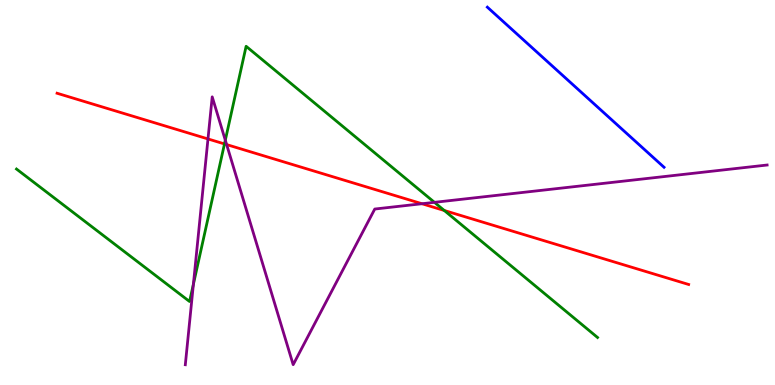[{'lines': ['blue', 'red'], 'intersections': []}, {'lines': ['green', 'red'], 'intersections': [{'x': 2.9, 'y': 6.26}, {'x': 5.73, 'y': 4.53}]}, {'lines': ['purple', 'red'], 'intersections': [{'x': 2.68, 'y': 6.39}, {'x': 2.92, 'y': 6.24}, {'x': 5.45, 'y': 4.71}]}, {'lines': ['blue', 'green'], 'intersections': []}, {'lines': ['blue', 'purple'], 'intersections': []}, {'lines': ['green', 'purple'], 'intersections': [{'x': 2.5, 'y': 2.62}, {'x': 2.91, 'y': 6.36}, {'x': 5.61, 'y': 4.74}]}]